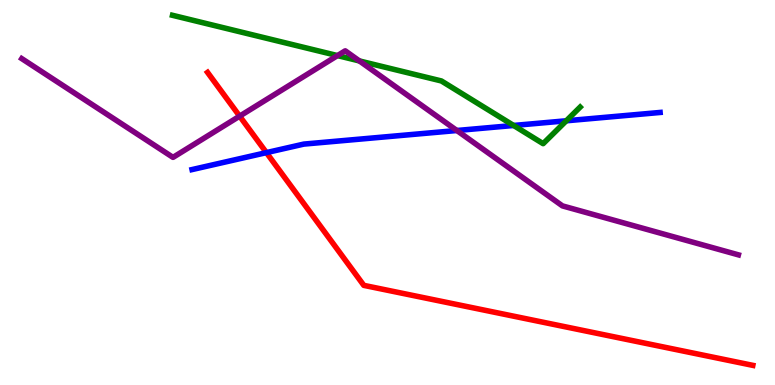[{'lines': ['blue', 'red'], 'intersections': [{'x': 3.44, 'y': 6.04}]}, {'lines': ['green', 'red'], 'intersections': []}, {'lines': ['purple', 'red'], 'intersections': [{'x': 3.09, 'y': 6.98}]}, {'lines': ['blue', 'green'], 'intersections': [{'x': 6.63, 'y': 6.74}, {'x': 7.31, 'y': 6.86}]}, {'lines': ['blue', 'purple'], 'intersections': [{'x': 5.89, 'y': 6.61}]}, {'lines': ['green', 'purple'], 'intersections': [{'x': 4.35, 'y': 8.56}, {'x': 4.64, 'y': 8.42}]}]